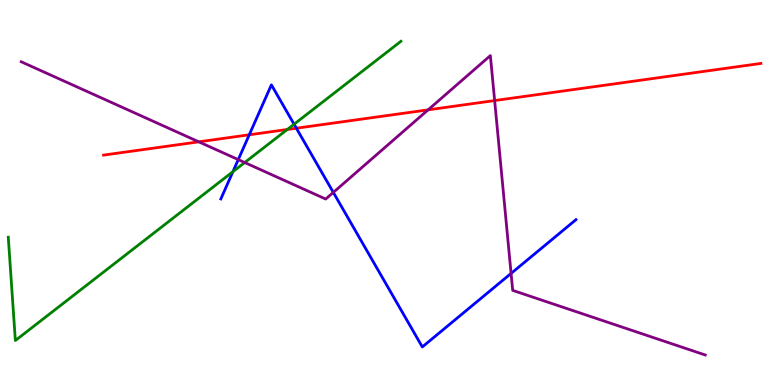[{'lines': ['blue', 'red'], 'intersections': [{'x': 3.22, 'y': 6.5}, {'x': 3.82, 'y': 6.67}]}, {'lines': ['green', 'red'], 'intersections': [{'x': 3.71, 'y': 6.64}]}, {'lines': ['purple', 'red'], 'intersections': [{'x': 2.57, 'y': 6.32}, {'x': 5.52, 'y': 7.15}, {'x': 6.38, 'y': 7.39}]}, {'lines': ['blue', 'green'], 'intersections': [{'x': 3.01, 'y': 5.54}, {'x': 3.79, 'y': 6.77}]}, {'lines': ['blue', 'purple'], 'intersections': [{'x': 3.07, 'y': 5.85}, {'x': 4.3, 'y': 5.0}, {'x': 6.59, 'y': 2.9}]}, {'lines': ['green', 'purple'], 'intersections': [{'x': 3.16, 'y': 5.78}]}]